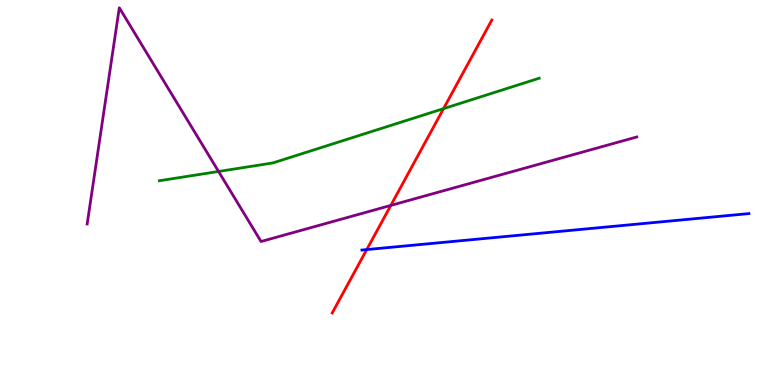[{'lines': ['blue', 'red'], 'intersections': [{'x': 4.73, 'y': 3.52}]}, {'lines': ['green', 'red'], 'intersections': [{'x': 5.72, 'y': 7.18}]}, {'lines': ['purple', 'red'], 'intersections': [{'x': 5.04, 'y': 4.66}]}, {'lines': ['blue', 'green'], 'intersections': []}, {'lines': ['blue', 'purple'], 'intersections': []}, {'lines': ['green', 'purple'], 'intersections': [{'x': 2.82, 'y': 5.55}]}]